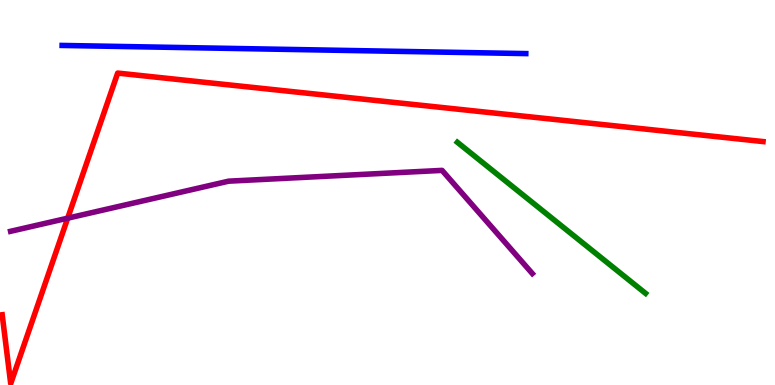[{'lines': ['blue', 'red'], 'intersections': []}, {'lines': ['green', 'red'], 'intersections': []}, {'lines': ['purple', 'red'], 'intersections': [{'x': 0.873, 'y': 4.33}]}, {'lines': ['blue', 'green'], 'intersections': []}, {'lines': ['blue', 'purple'], 'intersections': []}, {'lines': ['green', 'purple'], 'intersections': []}]